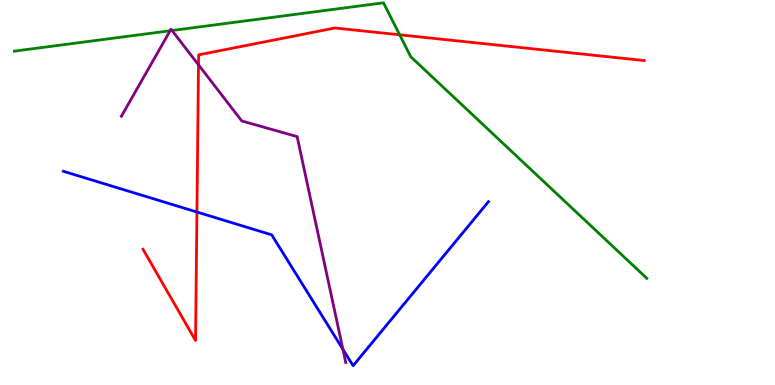[{'lines': ['blue', 'red'], 'intersections': [{'x': 2.54, 'y': 4.49}]}, {'lines': ['green', 'red'], 'intersections': [{'x': 5.16, 'y': 9.1}]}, {'lines': ['purple', 'red'], 'intersections': [{'x': 2.56, 'y': 8.32}]}, {'lines': ['blue', 'green'], 'intersections': []}, {'lines': ['blue', 'purple'], 'intersections': [{'x': 4.42, 'y': 0.926}]}, {'lines': ['green', 'purple'], 'intersections': [{'x': 2.2, 'y': 9.2}, {'x': 2.22, 'y': 9.21}]}]